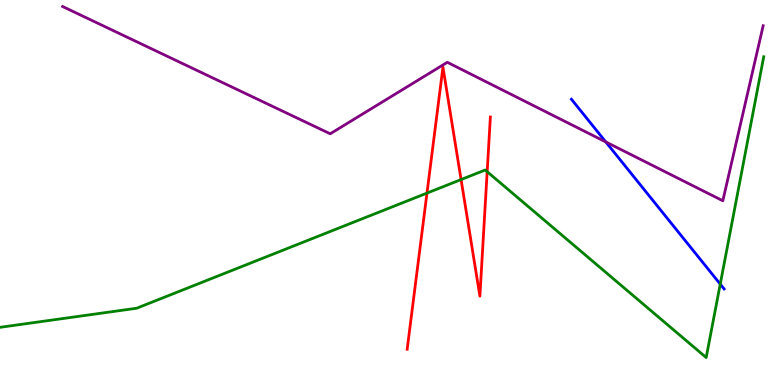[{'lines': ['blue', 'red'], 'intersections': []}, {'lines': ['green', 'red'], 'intersections': [{'x': 5.51, 'y': 4.98}, {'x': 5.95, 'y': 5.34}, {'x': 6.29, 'y': 5.54}]}, {'lines': ['purple', 'red'], 'intersections': []}, {'lines': ['blue', 'green'], 'intersections': [{'x': 9.29, 'y': 2.62}]}, {'lines': ['blue', 'purple'], 'intersections': [{'x': 7.82, 'y': 6.31}]}, {'lines': ['green', 'purple'], 'intersections': []}]